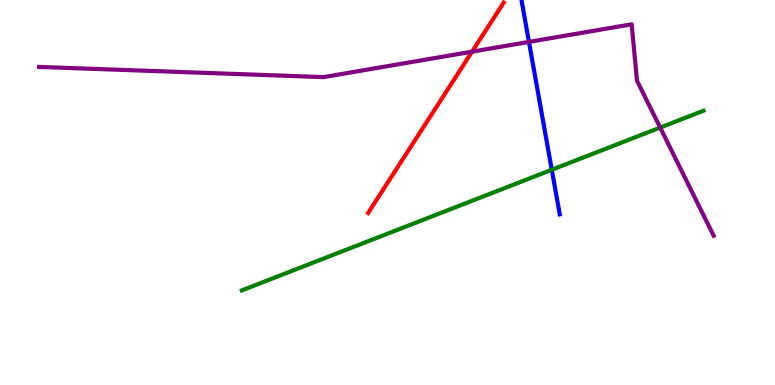[{'lines': ['blue', 'red'], 'intersections': []}, {'lines': ['green', 'red'], 'intersections': []}, {'lines': ['purple', 'red'], 'intersections': [{'x': 6.09, 'y': 8.66}]}, {'lines': ['blue', 'green'], 'intersections': [{'x': 7.12, 'y': 5.59}]}, {'lines': ['blue', 'purple'], 'intersections': [{'x': 6.83, 'y': 8.91}]}, {'lines': ['green', 'purple'], 'intersections': [{'x': 8.52, 'y': 6.69}]}]